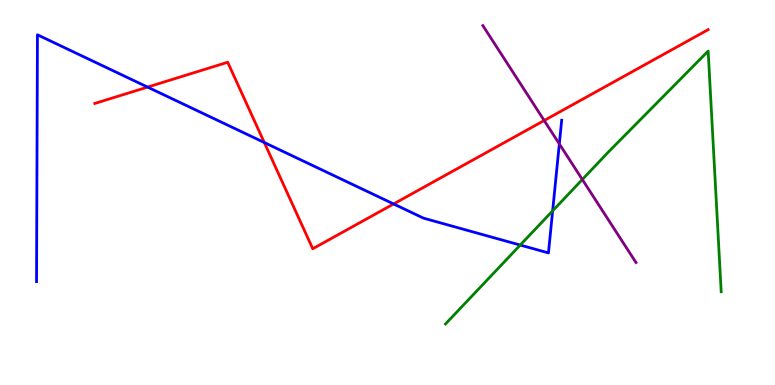[{'lines': ['blue', 'red'], 'intersections': [{'x': 1.9, 'y': 7.74}, {'x': 3.41, 'y': 6.3}, {'x': 5.08, 'y': 4.7}]}, {'lines': ['green', 'red'], 'intersections': []}, {'lines': ['purple', 'red'], 'intersections': [{'x': 7.02, 'y': 6.87}]}, {'lines': ['blue', 'green'], 'intersections': [{'x': 6.71, 'y': 3.63}, {'x': 7.13, 'y': 4.52}]}, {'lines': ['blue', 'purple'], 'intersections': [{'x': 7.22, 'y': 6.26}]}, {'lines': ['green', 'purple'], 'intersections': [{'x': 7.51, 'y': 5.34}]}]